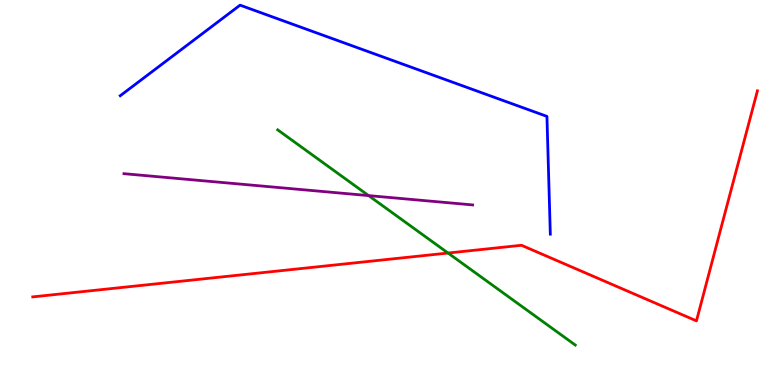[{'lines': ['blue', 'red'], 'intersections': []}, {'lines': ['green', 'red'], 'intersections': [{'x': 5.78, 'y': 3.43}]}, {'lines': ['purple', 'red'], 'intersections': []}, {'lines': ['blue', 'green'], 'intersections': []}, {'lines': ['blue', 'purple'], 'intersections': []}, {'lines': ['green', 'purple'], 'intersections': [{'x': 4.76, 'y': 4.92}]}]